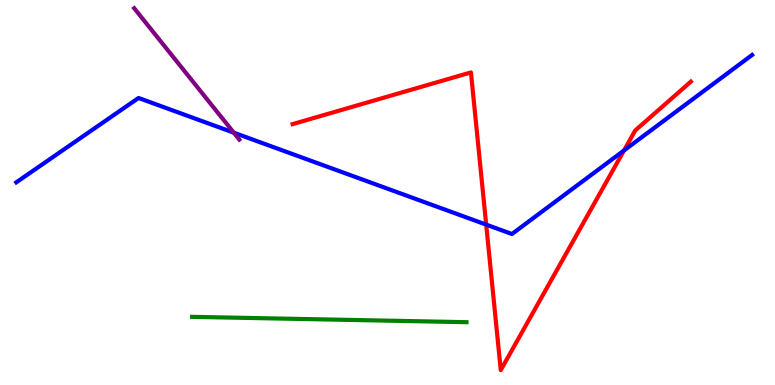[{'lines': ['blue', 'red'], 'intersections': [{'x': 6.27, 'y': 4.17}, {'x': 8.05, 'y': 6.09}]}, {'lines': ['green', 'red'], 'intersections': []}, {'lines': ['purple', 'red'], 'intersections': []}, {'lines': ['blue', 'green'], 'intersections': []}, {'lines': ['blue', 'purple'], 'intersections': [{'x': 3.02, 'y': 6.55}]}, {'lines': ['green', 'purple'], 'intersections': []}]